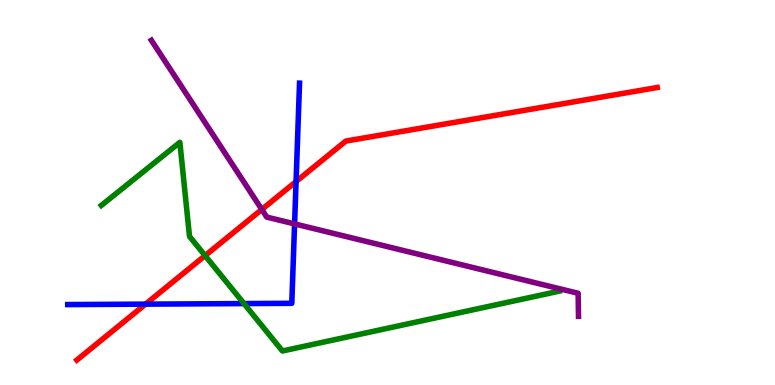[{'lines': ['blue', 'red'], 'intersections': [{'x': 1.88, 'y': 2.1}, {'x': 3.82, 'y': 5.28}]}, {'lines': ['green', 'red'], 'intersections': [{'x': 2.65, 'y': 3.36}]}, {'lines': ['purple', 'red'], 'intersections': [{'x': 3.38, 'y': 4.56}]}, {'lines': ['blue', 'green'], 'intersections': [{'x': 3.15, 'y': 2.11}]}, {'lines': ['blue', 'purple'], 'intersections': [{'x': 3.8, 'y': 4.18}]}, {'lines': ['green', 'purple'], 'intersections': []}]